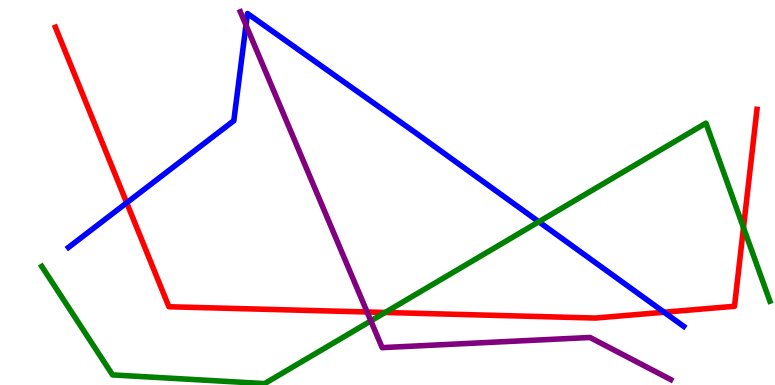[{'lines': ['blue', 'red'], 'intersections': [{'x': 1.63, 'y': 4.73}, {'x': 8.57, 'y': 1.89}]}, {'lines': ['green', 'red'], 'intersections': [{'x': 4.97, 'y': 1.88}, {'x': 9.59, 'y': 4.09}]}, {'lines': ['purple', 'red'], 'intersections': [{'x': 4.74, 'y': 1.9}]}, {'lines': ['blue', 'green'], 'intersections': [{'x': 6.95, 'y': 4.24}]}, {'lines': ['blue', 'purple'], 'intersections': [{'x': 3.17, 'y': 9.35}]}, {'lines': ['green', 'purple'], 'intersections': [{'x': 4.79, 'y': 1.67}]}]